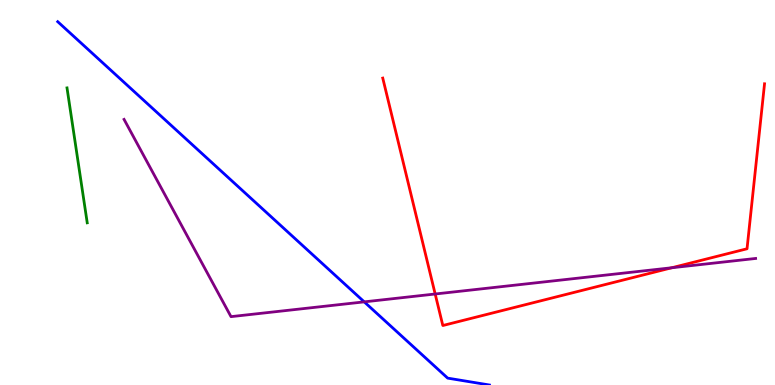[{'lines': ['blue', 'red'], 'intersections': []}, {'lines': ['green', 'red'], 'intersections': []}, {'lines': ['purple', 'red'], 'intersections': [{'x': 5.62, 'y': 2.36}, {'x': 8.67, 'y': 3.05}]}, {'lines': ['blue', 'green'], 'intersections': []}, {'lines': ['blue', 'purple'], 'intersections': [{'x': 4.7, 'y': 2.16}]}, {'lines': ['green', 'purple'], 'intersections': []}]